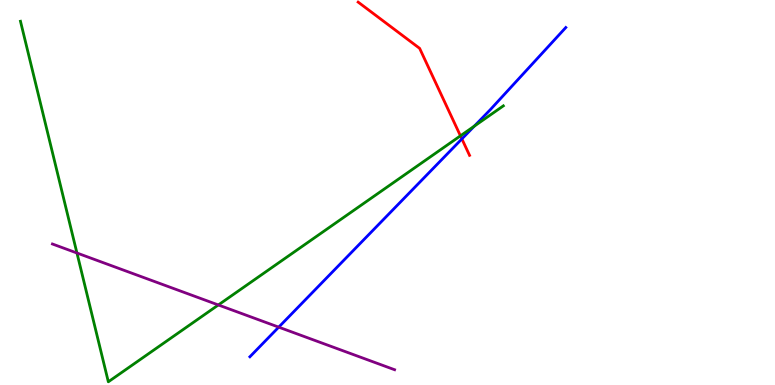[{'lines': ['blue', 'red'], 'intersections': [{'x': 5.96, 'y': 6.39}]}, {'lines': ['green', 'red'], 'intersections': [{'x': 5.94, 'y': 6.47}]}, {'lines': ['purple', 'red'], 'intersections': []}, {'lines': ['blue', 'green'], 'intersections': [{'x': 6.12, 'y': 6.72}]}, {'lines': ['blue', 'purple'], 'intersections': [{'x': 3.6, 'y': 1.5}]}, {'lines': ['green', 'purple'], 'intersections': [{'x': 0.993, 'y': 3.43}, {'x': 2.82, 'y': 2.08}]}]